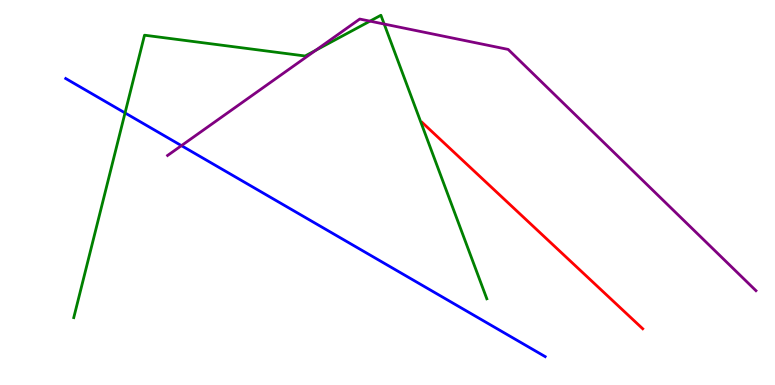[{'lines': ['blue', 'red'], 'intersections': []}, {'lines': ['green', 'red'], 'intersections': []}, {'lines': ['purple', 'red'], 'intersections': []}, {'lines': ['blue', 'green'], 'intersections': [{'x': 1.61, 'y': 7.07}]}, {'lines': ['blue', 'purple'], 'intersections': [{'x': 2.34, 'y': 6.22}]}, {'lines': ['green', 'purple'], 'intersections': [{'x': 4.07, 'y': 8.69}, {'x': 4.77, 'y': 9.45}, {'x': 4.96, 'y': 9.38}]}]